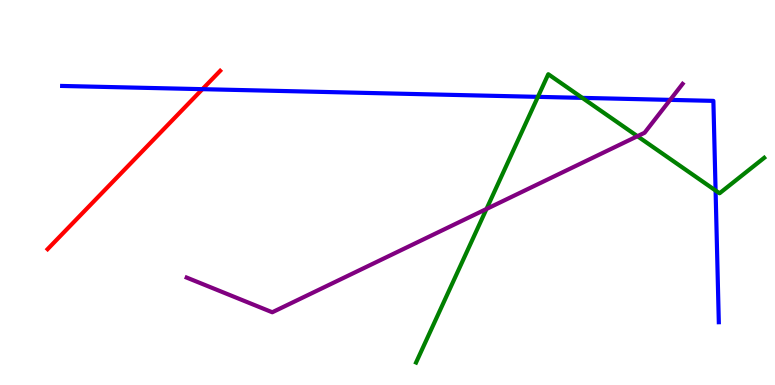[{'lines': ['blue', 'red'], 'intersections': [{'x': 2.61, 'y': 7.68}]}, {'lines': ['green', 'red'], 'intersections': []}, {'lines': ['purple', 'red'], 'intersections': []}, {'lines': ['blue', 'green'], 'intersections': [{'x': 6.94, 'y': 7.48}, {'x': 7.51, 'y': 7.46}, {'x': 9.23, 'y': 5.05}]}, {'lines': ['blue', 'purple'], 'intersections': [{'x': 8.65, 'y': 7.41}]}, {'lines': ['green', 'purple'], 'intersections': [{'x': 6.28, 'y': 4.57}, {'x': 8.22, 'y': 6.46}]}]